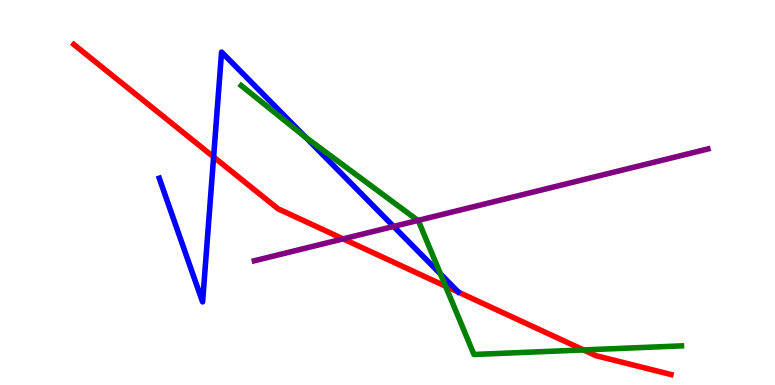[{'lines': ['blue', 'red'], 'intersections': [{'x': 2.76, 'y': 5.92}]}, {'lines': ['green', 'red'], 'intersections': [{'x': 5.75, 'y': 2.57}, {'x': 7.53, 'y': 0.911}]}, {'lines': ['purple', 'red'], 'intersections': [{'x': 4.43, 'y': 3.8}]}, {'lines': ['blue', 'green'], 'intersections': [{'x': 3.94, 'y': 6.43}, {'x': 5.68, 'y': 2.88}]}, {'lines': ['blue', 'purple'], 'intersections': [{'x': 5.08, 'y': 4.12}]}, {'lines': ['green', 'purple'], 'intersections': [{'x': 5.39, 'y': 4.27}]}]